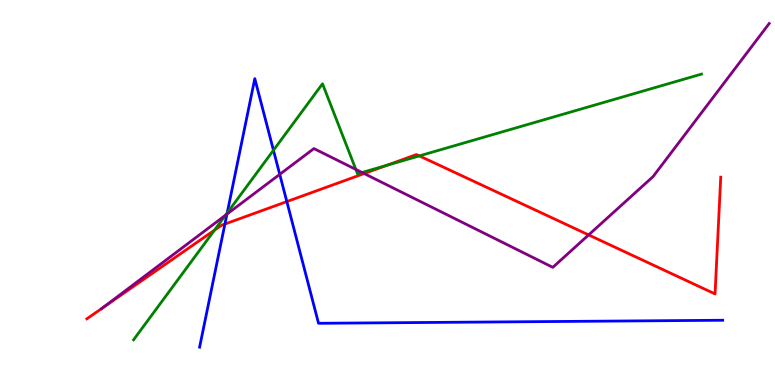[{'lines': ['blue', 'red'], 'intersections': [{'x': 2.9, 'y': 4.18}, {'x': 3.7, 'y': 4.76}]}, {'lines': ['green', 'red'], 'intersections': [{'x': 2.77, 'y': 4.02}, {'x': 4.99, 'y': 5.71}, {'x': 5.41, 'y': 5.95}]}, {'lines': ['purple', 'red'], 'intersections': [{'x': 1.32, 'y': 2.0}, {'x': 4.7, 'y': 5.49}, {'x': 7.6, 'y': 3.9}]}, {'lines': ['blue', 'green'], 'intersections': [{'x': 2.93, 'y': 4.47}, {'x': 3.53, 'y': 6.1}]}, {'lines': ['blue', 'purple'], 'intersections': [{'x': 2.93, 'y': 4.44}, {'x': 3.61, 'y': 5.47}]}, {'lines': ['green', 'purple'], 'intersections': [{'x': 2.91, 'y': 4.41}, {'x': 4.59, 'y': 5.6}, {'x': 4.67, 'y': 5.52}]}]